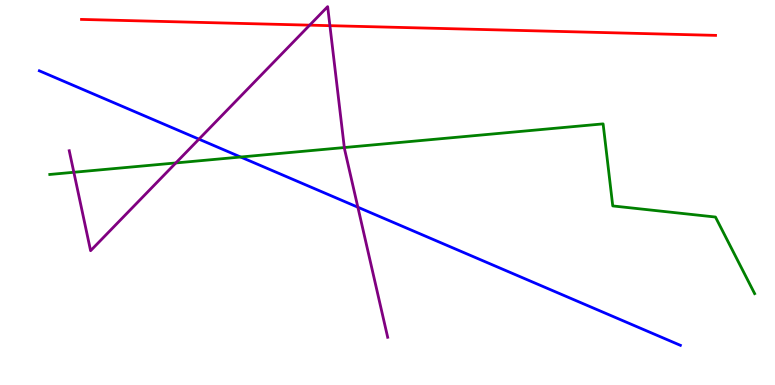[{'lines': ['blue', 'red'], 'intersections': []}, {'lines': ['green', 'red'], 'intersections': []}, {'lines': ['purple', 'red'], 'intersections': [{'x': 4.0, 'y': 9.35}, {'x': 4.26, 'y': 9.33}]}, {'lines': ['blue', 'green'], 'intersections': [{'x': 3.11, 'y': 5.92}]}, {'lines': ['blue', 'purple'], 'intersections': [{'x': 2.57, 'y': 6.39}, {'x': 4.62, 'y': 4.62}]}, {'lines': ['green', 'purple'], 'intersections': [{'x': 0.953, 'y': 5.53}, {'x': 2.27, 'y': 5.77}, {'x': 4.44, 'y': 6.17}]}]